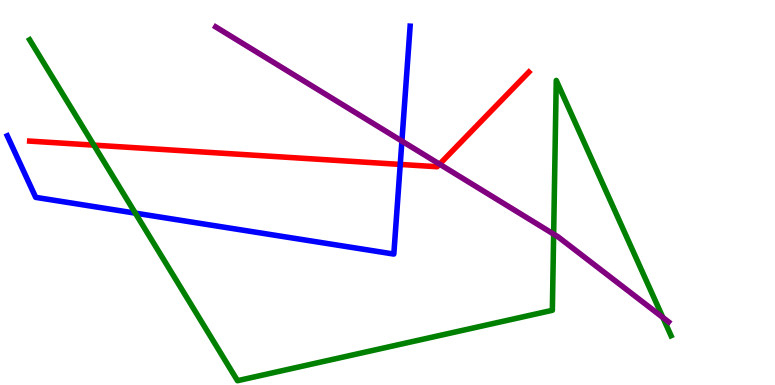[{'lines': ['blue', 'red'], 'intersections': [{'x': 5.16, 'y': 5.73}]}, {'lines': ['green', 'red'], 'intersections': [{'x': 1.21, 'y': 6.23}]}, {'lines': ['purple', 'red'], 'intersections': [{'x': 5.67, 'y': 5.74}]}, {'lines': ['blue', 'green'], 'intersections': [{'x': 1.75, 'y': 4.46}]}, {'lines': ['blue', 'purple'], 'intersections': [{'x': 5.19, 'y': 6.34}]}, {'lines': ['green', 'purple'], 'intersections': [{'x': 7.14, 'y': 3.92}, {'x': 8.55, 'y': 1.75}]}]